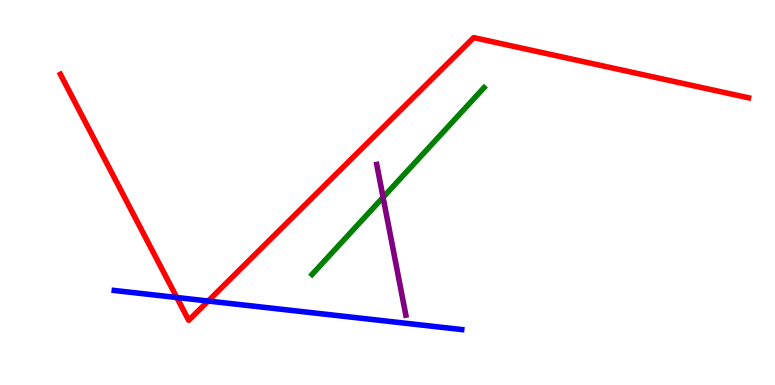[{'lines': ['blue', 'red'], 'intersections': [{'x': 2.28, 'y': 2.27}, {'x': 2.69, 'y': 2.18}]}, {'lines': ['green', 'red'], 'intersections': []}, {'lines': ['purple', 'red'], 'intersections': []}, {'lines': ['blue', 'green'], 'intersections': []}, {'lines': ['blue', 'purple'], 'intersections': []}, {'lines': ['green', 'purple'], 'intersections': [{'x': 4.94, 'y': 4.87}]}]